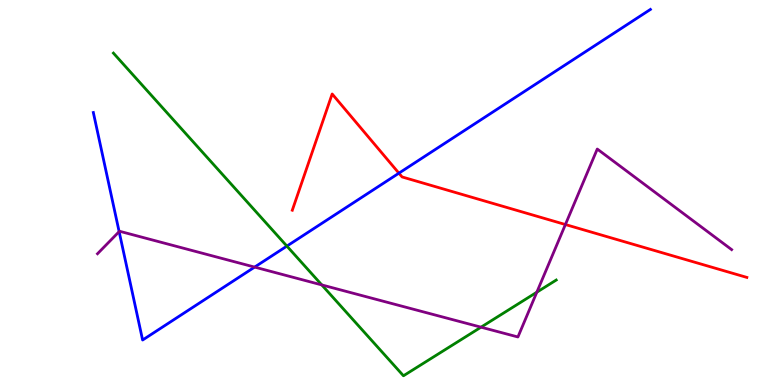[{'lines': ['blue', 'red'], 'intersections': [{'x': 5.15, 'y': 5.5}]}, {'lines': ['green', 'red'], 'intersections': []}, {'lines': ['purple', 'red'], 'intersections': [{'x': 7.3, 'y': 4.17}]}, {'lines': ['blue', 'green'], 'intersections': [{'x': 3.7, 'y': 3.61}]}, {'lines': ['blue', 'purple'], 'intersections': [{'x': 1.54, 'y': 3.98}, {'x': 3.29, 'y': 3.06}]}, {'lines': ['green', 'purple'], 'intersections': [{'x': 4.15, 'y': 2.6}, {'x': 6.21, 'y': 1.5}, {'x': 6.93, 'y': 2.41}]}]